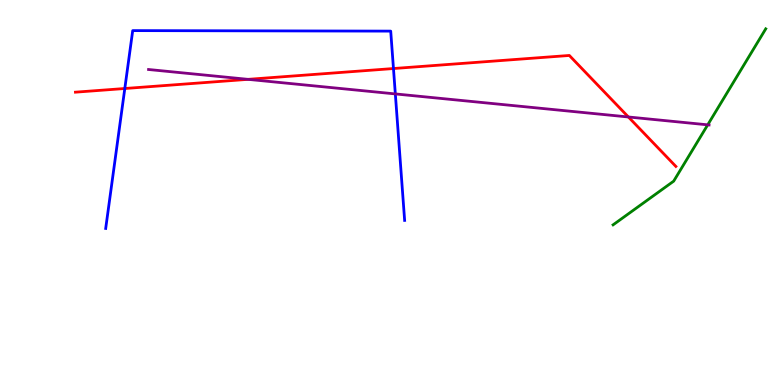[{'lines': ['blue', 'red'], 'intersections': [{'x': 1.61, 'y': 7.7}, {'x': 5.08, 'y': 8.22}]}, {'lines': ['green', 'red'], 'intersections': []}, {'lines': ['purple', 'red'], 'intersections': [{'x': 3.2, 'y': 7.94}, {'x': 8.11, 'y': 6.96}]}, {'lines': ['blue', 'green'], 'intersections': []}, {'lines': ['blue', 'purple'], 'intersections': [{'x': 5.1, 'y': 7.56}]}, {'lines': ['green', 'purple'], 'intersections': [{'x': 9.13, 'y': 6.76}]}]